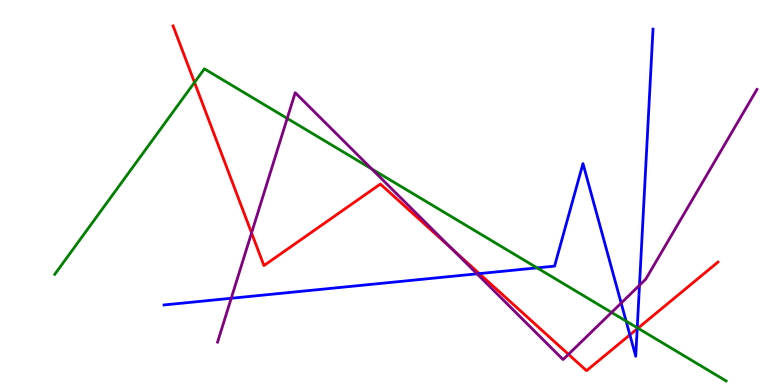[{'lines': ['blue', 'red'], 'intersections': [{'x': 6.18, 'y': 2.89}, {'x': 8.13, 'y': 1.3}, {'x': 8.22, 'y': 1.46}]}, {'lines': ['green', 'red'], 'intersections': [{'x': 2.51, 'y': 7.86}, {'x': 8.23, 'y': 1.48}]}, {'lines': ['purple', 'red'], 'intersections': [{'x': 3.25, 'y': 3.95}, {'x': 5.83, 'y': 3.54}, {'x': 7.34, 'y': 0.797}]}, {'lines': ['blue', 'green'], 'intersections': [{'x': 6.93, 'y': 3.04}, {'x': 8.08, 'y': 1.66}, {'x': 8.22, 'y': 1.49}]}, {'lines': ['blue', 'purple'], 'intersections': [{'x': 2.98, 'y': 2.25}, {'x': 6.16, 'y': 2.89}, {'x': 8.02, 'y': 2.13}, {'x': 8.25, 'y': 2.59}]}, {'lines': ['green', 'purple'], 'intersections': [{'x': 3.71, 'y': 6.92}, {'x': 4.8, 'y': 5.61}, {'x': 7.89, 'y': 1.89}]}]